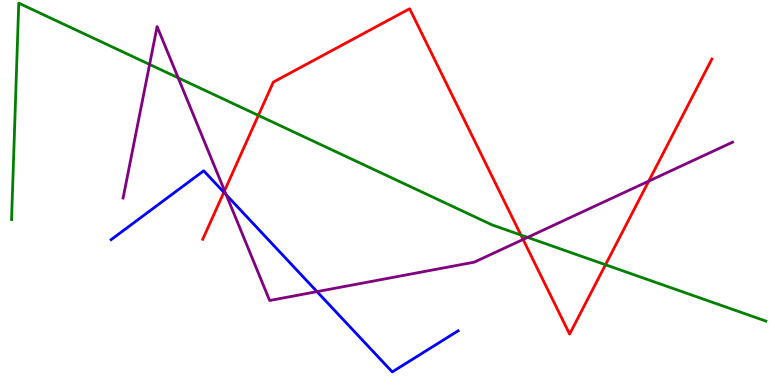[{'lines': ['blue', 'red'], 'intersections': [{'x': 2.89, 'y': 5.01}]}, {'lines': ['green', 'red'], 'intersections': [{'x': 3.33, 'y': 7.0}, {'x': 6.72, 'y': 3.9}, {'x': 7.81, 'y': 3.12}]}, {'lines': ['purple', 'red'], 'intersections': [{'x': 2.9, 'y': 5.05}, {'x': 6.75, 'y': 3.78}, {'x': 8.37, 'y': 5.3}]}, {'lines': ['blue', 'green'], 'intersections': []}, {'lines': ['blue', 'purple'], 'intersections': [{'x': 2.92, 'y': 4.94}, {'x': 4.09, 'y': 2.43}]}, {'lines': ['green', 'purple'], 'intersections': [{'x': 1.93, 'y': 8.33}, {'x': 2.3, 'y': 7.98}, {'x': 6.81, 'y': 3.83}]}]